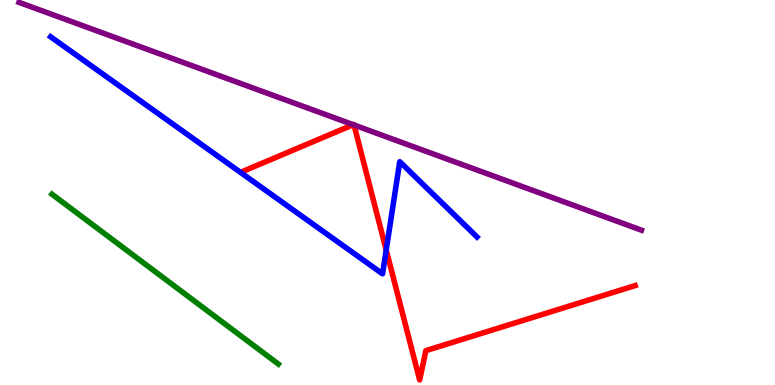[{'lines': ['blue', 'red'], 'intersections': [{'x': 4.98, 'y': 3.51}]}, {'lines': ['green', 'red'], 'intersections': []}, {'lines': ['purple', 'red'], 'intersections': [{'x': 4.56, 'y': 6.76}, {'x': 4.57, 'y': 6.75}]}, {'lines': ['blue', 'green'], 'intersections': []}, {'lines': ['blue', 'purple'], 'intersections': []}, {'lines': ['green', 'purple'], 'intersections': []}]